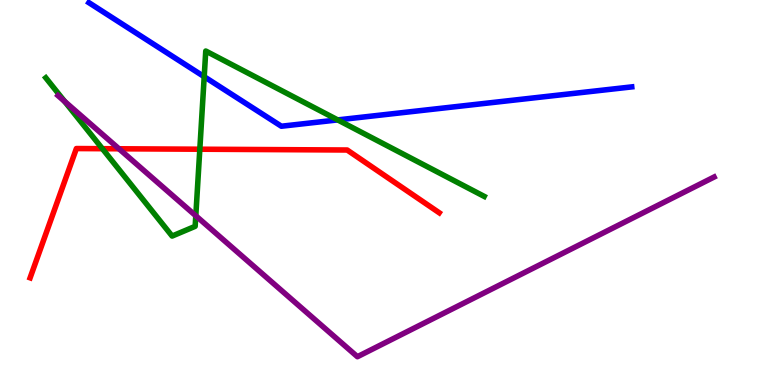[{'lines': ['blue', 'red'], 'intersections': []}, {'lines': ['green', 'red'], 'intersections': [{'x': 1.32, 'y': 6.14}, {'x': 2.58, 'y': 6.12}]}, {'lines': ['purple', 'red'], 'intersections': [{'x': 1.53, 'y': 6.14}]}, {'lines': ['blue', 'green'], 'intersections': [{'x': 2.63, 'y': 8.01}, {'x': 4.36, 'y': 6.89}]}, {'lines': ['blue', 'purple'], 'intersections': []}, {'lines': ['green', 'purple'], 'intersections': [{'x': 0.834, 'y': 7.37}, {'x': 2.53, 'y': 4.4}]}]